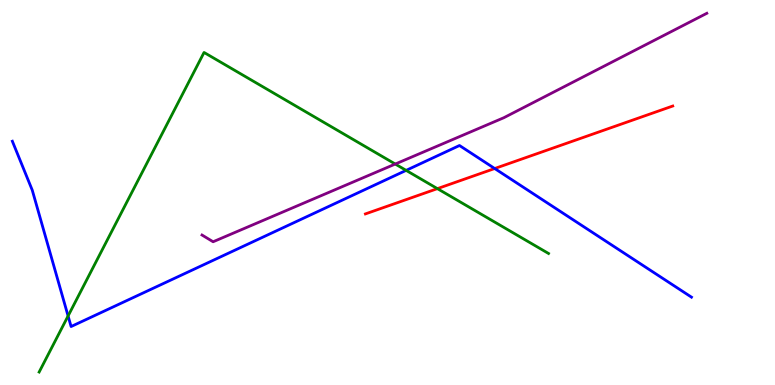[{'lines': ['blue', 'red'], 'intersections': [{'x': 6.38, 'y': 5.62}]}, {'lines': ['green', 'red'], 'intersections': [{'x': 5.64, 'y': 5.1}]}, {'lines': ['purple', 'red'], 'intersections': []}, {'lines': ['blue', 'green'], 'intersections': [{'x': 0.879, 'y': 1.79}, {'x': 5.24, 'y': 5.57}]}, {'lines': ['blue', 'purple'], 'intersections': []}, {'lines': ['green', 'purple'], 'intersections': [{'x': 5.1, 'y': 5.74}]}]